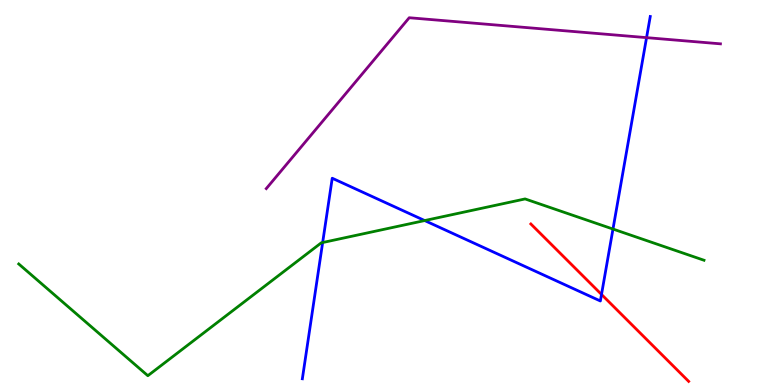[{'lines': ['blue', 'red'], 'intersections': [{'x': 7.76, 'y': 2.35}]}, {'lines': ['green', 'red'], 'intersections': []}, {'lines': ['purple', 'red'], 'intersections': []}, {'lines': ['blue', 'green'], 'intersections': [{'x': 4.16, 'y': 3.7}, {'x': 5.48, 'y': 4.27}, {'x': 7.91, 'y': 4.05}]}, {'lines': ['blue', 'purple'], 'intersections': [{'x': 8.34, 'y': 9.02}]}, {'lines': ['green', 'purple'], 'intersections': []}]